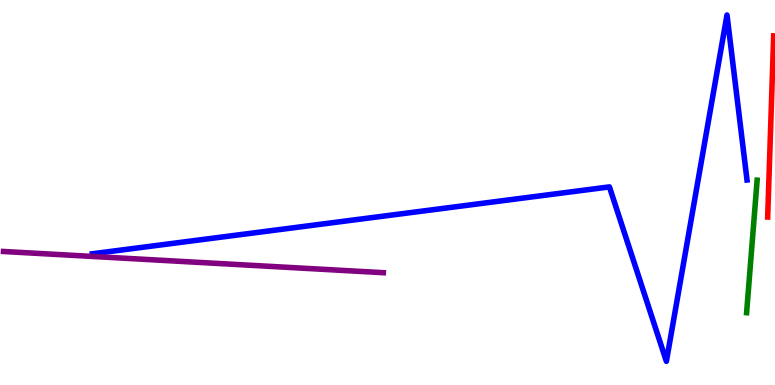[{'lines': ['blue', 'red'], 'intersections': []}, {'lines': ['green', 'red'], 'intersections': []}, {'lines': ['purple', 'red'], 'intersections': []}, {'lines': ['blue', 'green'], 'intersections': []}, {'lines': ['blue', 'purple'], 'intersections': []}, {'lines': ['green', 'purple'], 'intersections': []}]